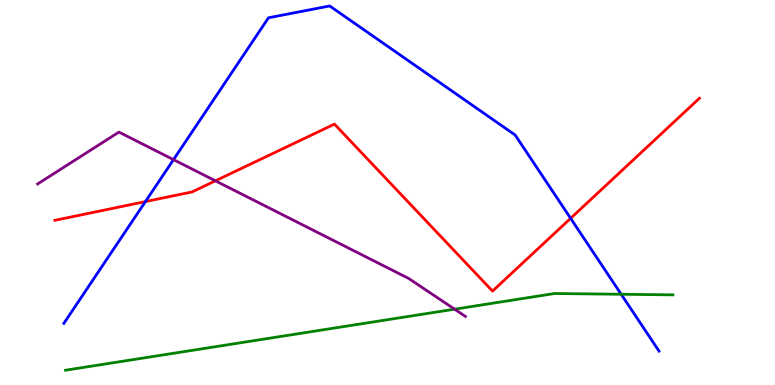[{'lines': ['blue', 'red'], 'intersections': [{'x': 1.88, 'y': 4.76}, {'x': 7.36, 'y': 4.33}]}, {'lines': ['green', 'red'], 'intersections': []}, {'lines': ['purple', 'red'], 'intersections': [{'x': 2.78, 'y': 5.3}]}, {'lines': ['blue', 'green'], 'intersections': [{'x': 8.02, 'y': 2.36}]}, {'lines': ['blue', 'purple'], 'intersections': [{'x': 2.24, 'y': 5.85}]}, {'lines': ['green', 'purple'], 'intersections': [{'x': 5.87, 'y': 1.97}]}]